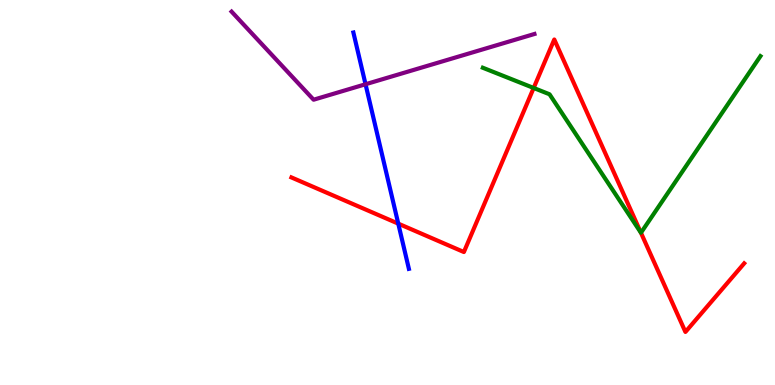[{'lines': ['blue', 'red'], 'intersections': [{'x': 5.14, 'y': 4.19}]}, {'lines': ['green', 'red'], 'intersections': [{'x': 6.89, 'y': 7.72}, {'x': 8.27, 'y': 3.95}]}, {'lines': ['purple', 'red'], 'intersections': []}, {'lines': ['blue', 'green'], 'intersections': []}, {'lines': ['blue', 'purple'], 'intersections': [{'x': 4.72, 'y': 7.81}]}, {'lines': ['green', 'purple'], 'intersections': []}]